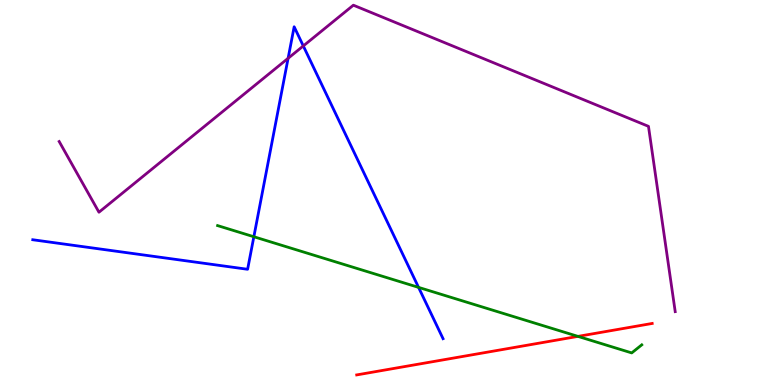[{'lines': ['blue', 'red'], 'intersections': []}, {'lines': ['green', 'red'], 'intersections': [{'x': 7.46, 'y': 1.26}]}, {'lines': ['purple', 'red'], 'intersections': []}, {'lines': ['blue', 'green'], 'intersections': [{'x': 3.28, 'y': 3.85}, {'x': 5.4, 'y': 2.54}]}, {'lines': ['blue', 'purple'], 'intersections': [{'x': 3.72, 'y': 8.49}, {'x': 3.91, 'y': 8.81}]}, {'lines': ['green', 'purple'], 'intersections': []}]